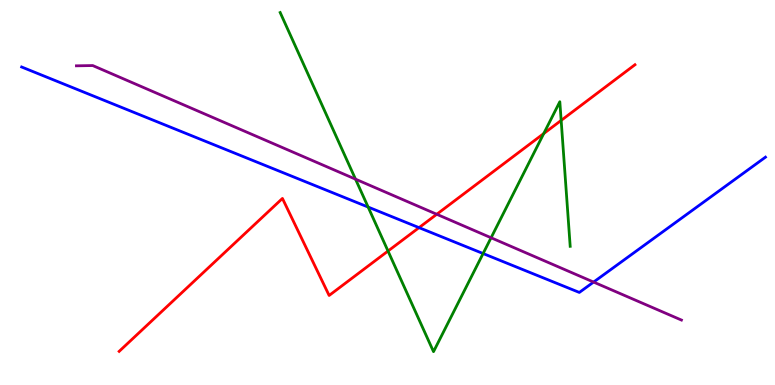[{'lines': ['blue', 'red'], 'intersections': [{'x': 5.41, 'y': 4.09}]}, {'lines': ['green', 'red'], 'intersections': [{'x': 5.01, 'y': 3.48}, {'x': 7.02, 'y': 6.53}, {'x': 7.24, 'y': 6.87}]}, {'lines': ['purple', 'red'], 'intersections': [{'x': 5.64, 'y': 4.43}]}, {'lines': ['blue', 'green'], 'intersections': [{'x': 4.75, 'y': 4.62}, {'x': 6.23, 'y': 3.41}]}, {'lines': ['blue', 'purple'], 'intersections': [{'x': 7.66, 'y': 2.67}]}, {'lines': ['green', 'purple'], 'intersections': [{'x': 4.59, 'y': 5.35}, {'x': 6.34, 'y': 3.82}]}]